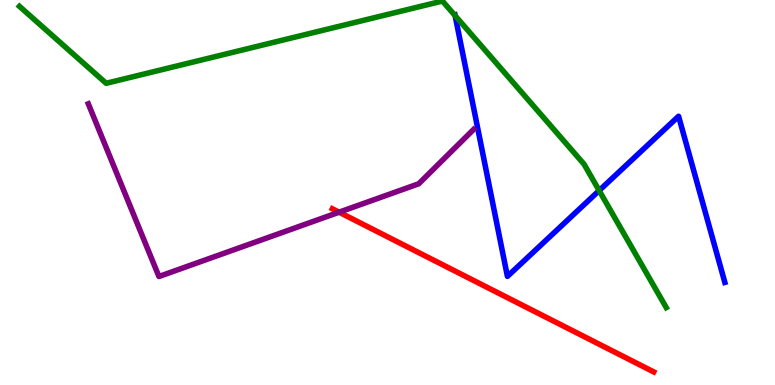[{'lines': ['blue', 'red'], 'intersections': []}, {'lines': ['green', 'red'], 'intersections': []}, {'lines': ['purple', 'red'], 'intersections': [{'x': 4.38, 'y': 4.49}]}, {'lines': ['blue', 'green'], 'intersections': [{'x': 5.87, 'y': 9.59}, {'x': 7.73, 'y': 5.05}]}, {'lines': ['blue', 'purple'], 'intersections': []}, {'lines': ['green', 'purple'], 'intersections': []}]